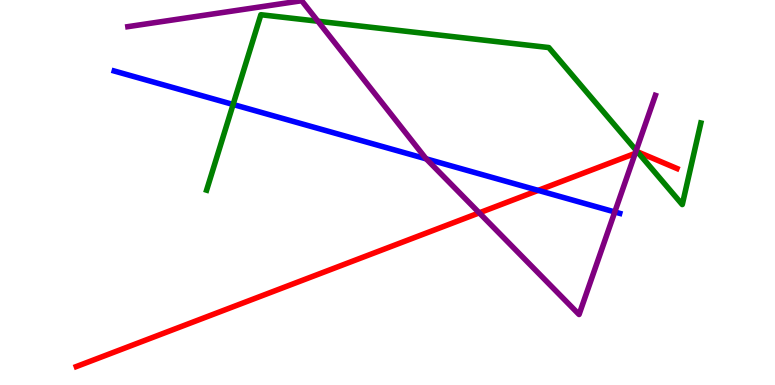[{'lines': ['blue', 'red'], 'intersections': [{'x': 6.94, 'y': 5.06}]}, {'lines': ['green', 'red'], 'intersections': [{'x': 8.23, 'y': 6.04}]}, {'lines': ['purple', 'red'], 'intersections': [{'x': 6.18, 'y': 4.47}, {'x': 8.2, 'y': 6.02}]}, {'lines': ['blue', 'green'], 'intersections': [{'x': 3.01, 'y': 7.29}]}, {'lines': ['blue', 'purple'], 'intersections': [{'x': 5.5, 'y': 5.87}, {'x': 7.93, 'y': 4.49}]}, {'lines': ['green', 'purple'], 'intersections': [{'x': 4.1, 'y': 9.45}, {'x': 8.21, 'y': 6.09}]}]